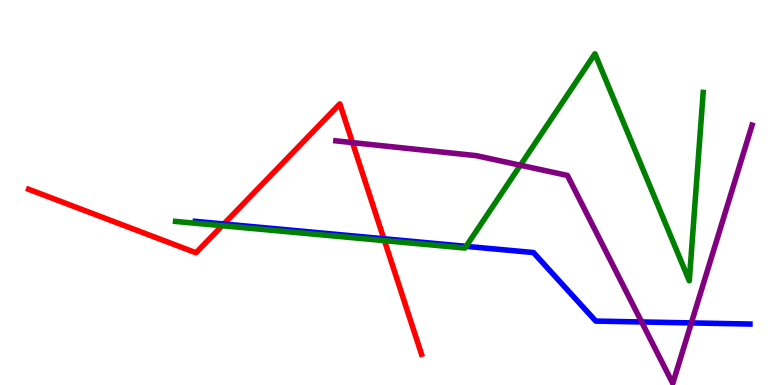[{'lines': ['blue', 'red'], 'intersections': [{'x': 2.89, 'y': 4.18}, {'x': 4.95, 'y': 3.8}]}, {'lines': ['green', 'red'], 'intersections': [{'x': 2.87, 'y': 4.14}, {'x': 4.96, 'y': 3.75}]}, {'lines': ['purple', 'red'], 'intersections': [{'x': 4.55, 'y': 6.3}]}, {'lines': ['blue', 'green'], 'intersections': [{'x': 6.01, 'y': 3.6}]}, {'lines': ['blue', 'purple'], 'intersections': [{'x': 8.28, 'y': 1.64}, {'x': 8.92, 'y': 1.61}]}, {'lines': ['green', 'purple'], 'intersections': [{'x': 6.71, 'y': 5.71}]}]